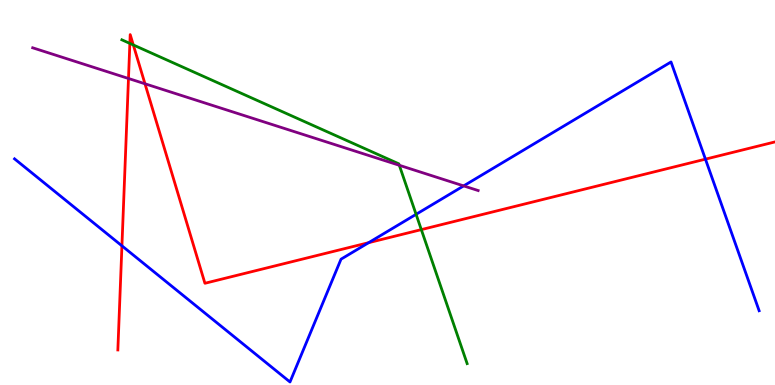[{'lines': ['blue', 'red'], 'intersections': [{'x': 1.57, 'y': 3.61}, {'x': 4.76, 'y': 3.7}, {'x': 9.1, 'y': 5.87}]}, {'lines': ['green', 'red'], 'intersections': [{'x': 1.68, 'y': 8.87}, {'x': 1.72, 'y': 8.83}, {'x': 5.44, 'y': 4.04}]}, {'lines': ['purple', 'red'], 'intersections': [{'x': 1.66, 'y': 7.96}, {'x': 1.87, 'y': 7.82}]}, {'lines': ['blue', 'green'], 'intersections': [{'x': 5.37, 'y': 4.43}]}, {'lines': ['blue', 'purple'], 'intersections': [{'x': 5.98, 'y': 5.17}]}, {'lines': ['green', 'purple'], 'intersections': [{'x': 5.15, 'y': 5.71}]}]